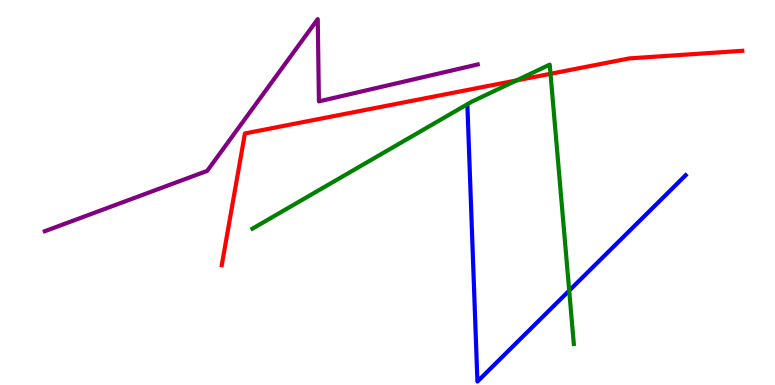[{'lines': ['blue', 'red'], 'intersections': []}, {'lines': ['green', 'red'], 'intersections': [{'x': 6.66, 'y': 7.91}, {'x': 7.1, 'y': 8.08}]}, {'lines': ['purple', 'red'], 'intersections': []}, {'lines': ['blue', 'green'], 'intersections': [{'x': 7.34, 'y': 2.45}]}, {'lines': ['blue', 'purple'], 'intersections': []}, {'lines': ['green', 'purple'], 'intersections': []}]